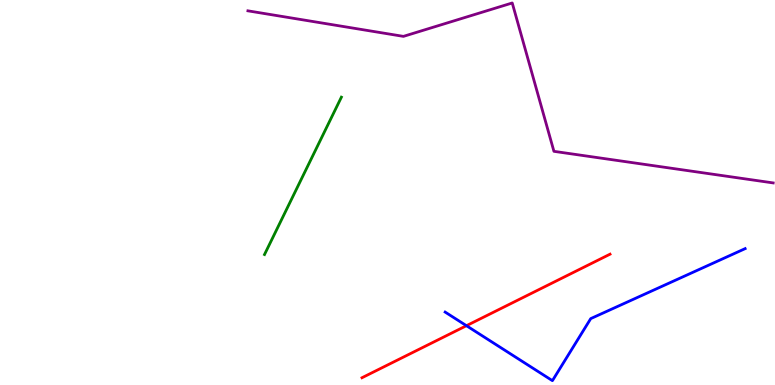[{'lines': ['blue', 'red'], 'intersections': [{'x': 6.02, 'y': 1.54}]}, {'lines': ['green', 'red'], 'intersections': []}, {'lines': ['purple', 'red'], 'intersections': []}, {'lines': ['blue', 'green'], 'intersections': []}, {'lines': ['blue', 'purple'], 'intersections': []}, {'lines': ['green', 'purple'], 'intersections': []}]